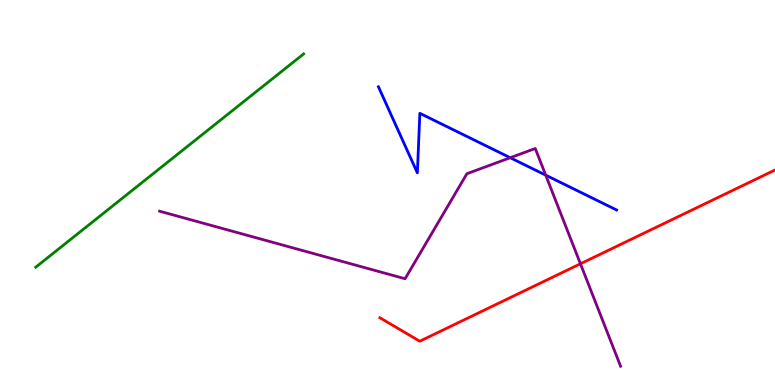[{'lines': ['blue', 'red'], 'intersections': []}, {'lines': ['green', 'red'], 'intersections': []}, {'lines': ['purple', 'red'], 'intersections': [{'x': 7.49, 'y': 3.15}]}, {'lines': ['blue', 'green'], 'intersections': []}, {'lines': ['blue', 'purple'], 'intersections': [{'x': 6.58, 'y': 5.9}, {'x': 7.04, 'y': 5.45}]}, {'lines': ['green', 'purple'], 'intersections': []}]